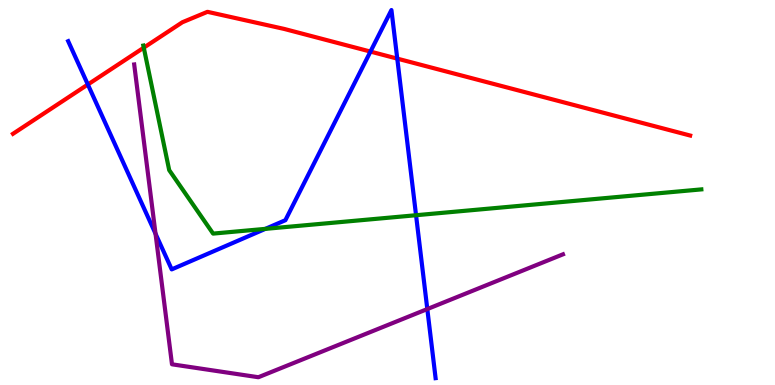[{'lines': ['blue', 'red'], 'intersections': [{'x': 1.13, 'y': 7.8}, {'x': 4.78, 'y': 8.66}, {'x': 5.13, 'y': 8.48}]}, {'lines': ['green', 'red'], 'intersections': [{'x': 1.86, 'y': 8.76}]}, {'lines': ['purple', 'red'], 'intersections': []}, {'lines': ['blue', 'green'], 'intersections': [{'x': 3.42, 'y': 4.06}, {'x': 5.37, 'y': 4.41}]}, {'lines': ['blue', 'purple'], 'intersections': [{'x': 2.01, 'y': 3.93}, {'x': 5.51, 'y': 1.97}]}, {'lines': ['green', 'purple'], 'intersections': []}]